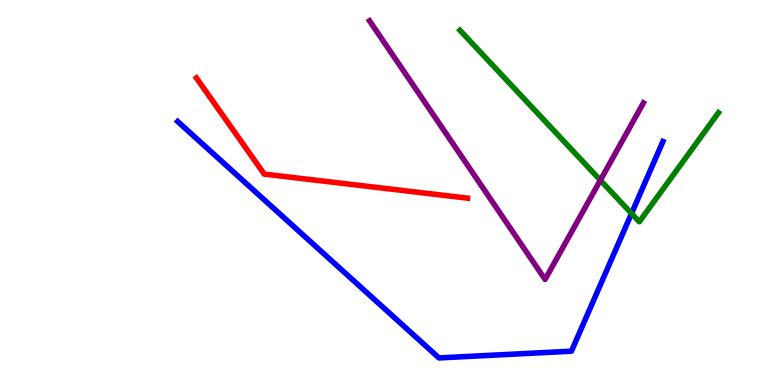[{'lines': ['blue', 'red'], 'intersections': []}, {'lines': ['green', 'red'], 'intersections': []}, {'lines': ['purple', 'red'], 'intersections': []}, {'lines': ['blue', 'green'], 'intersections': [{'x': 8.15, 'y': 4.46}]}, {'lines': ['blue', 'purple'], 'intersections': []}, {'lines': ['green', 'purple'], 'intersections': [{'x': 7.75, 'y': 5.32}]}]